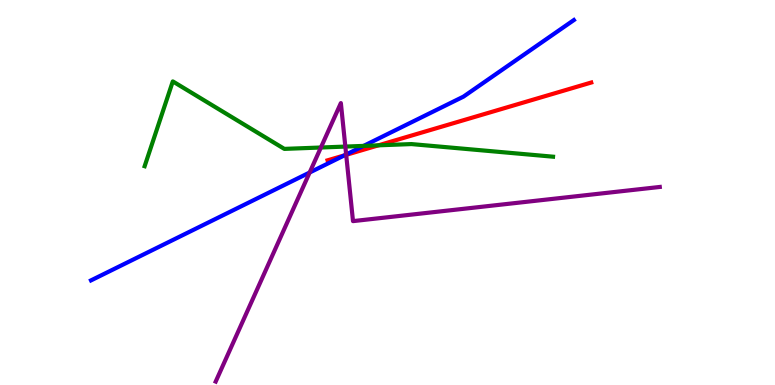[{'lines': ['blue', 'red'], 'intersections': [{'x': 4.44, 'y': 5.96}]}, {'lines': ['green', 'red'], 'intersections': [{'x': 4.88, 'y': 6.23}]}, {'lines': ['purple', 'red'], 'intersections': [{'x': 4.47, 'y': 5.98}]}, {'lines': ['blue', 'green'], 'intersections': [{'x': 4.69, 'y': 6.21}]}, {'lines': ['blue', 'purple'], 'intersections': [{'x': 4.0, 'y': 5.52}, {'x': 4.47, 'y': 5.99}]}, {'lines': ['green', 'purple'], 'intersections': [{'x': 4.14, 'y': 6.17}, {'x': 4.46, 'y': 6.19}]}]